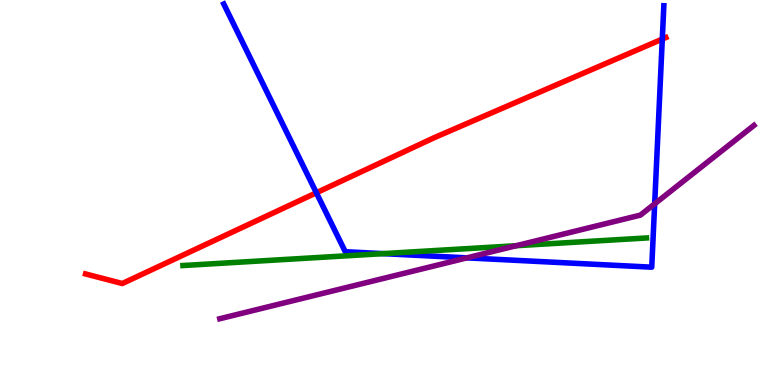[{'lines': ['blue', 'red'], 'intersections': [{'x': 4.08, 'y': 4.99}, {'x': 8.55, 'y': 8.98}]}, {'lines': ['green', 'red'], 'intersections': []}, {'lines': ['purple', 'red'], 'intersections': []}, {'lines': ['blue', 'green'], 'intersections': [{'x': 4.94, 'y': 3.41}]}, {'lines': ['blue', 'purple'], 'intersections': [{'x': 6.02, 'y': 3.3}, {'x': 8.45, 'y': 4.71}]}, {'lines': ['green', 'purple'], 'intersections': [{'x': 6.66, 'y': 3.62}]}]